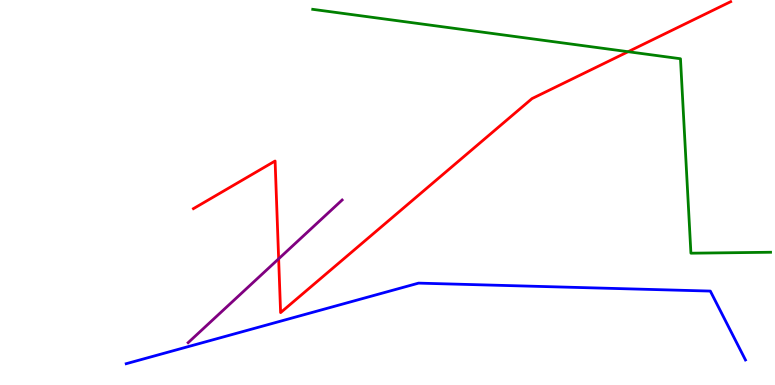[{'lines': ['blue', 'red'], 'intersections': []}, {'lines': ['green', 'red'], 'intersections': [{'x': 8.1, 'y': 8.66}]}, {'lines': ['purple', 'red'], 'intersections': [{'x': 3.6, 'y': 3.28}]}, {'lines': ['blue', 'green'], 'intersections': []}, {'lines': ['blue', 'purple'], 'intersections': []}, {'lines': ['green', 'purple'], 'intersections': []}]